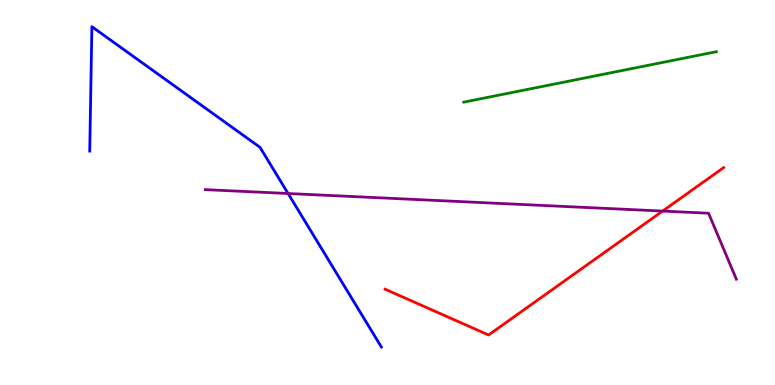[{'lines': ['blue', 'red'], 'intersections': []}, {'lines': ['green', 'red'], 'intersections': []}, {'lines': ['purple', 'red'], 'intersections': [{'x': 8.55, 'y': 4.52}]}, {'lines': ['blue', 'green'], 'intersections': []}, {'lines': ['blue', 'purple'], 'intersections': [{'x': 3.72, 'y': 4.97}]}, {'lines': ['green', 'purple'], 'intersections': []}]